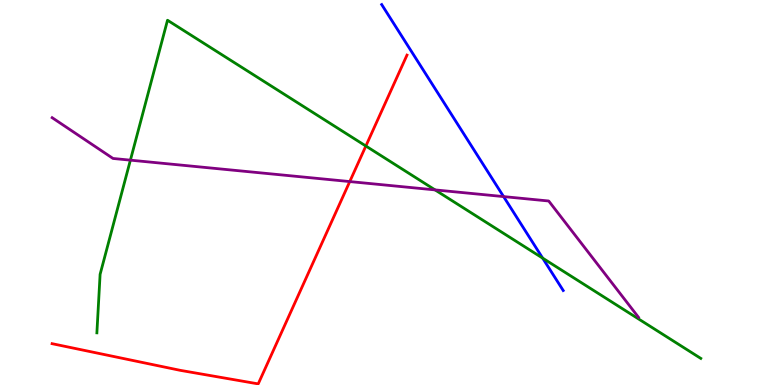[{'lines': ['blue', 'red'], 'intersections': []}, {'lines': ['green', 'red'], 'intersections': [{'x': 4.72, 'y': 6.21}]}, {'lines': ['purple', 'red'], 'intersections': [{'x': 4.51, 'y': 5.28}]}, {'lines': ['blue', 'green'], 'intersections': [{'x': 7.0, 'y': 3.3}]}, {'lines': ['blue', 'purple'], 'intersections': [{'x': 6.5, 'y': 4.89}]}, {'lines': ['green', 'purple'], 'intersections': [{'x': 1.68, 'y': 5.84}, {'x': 5.61, 'y': 5.07}]}]